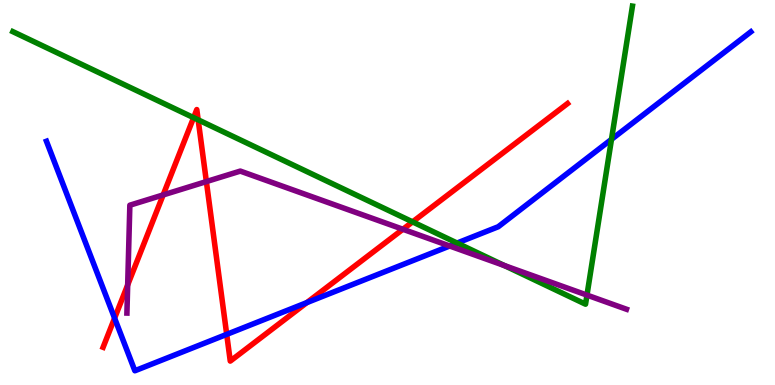[{'lines': ['blue', 'red'], 'intersections': [{'x': 1.48, 'y': 1.74}, {'x': 2.93, 'y': 1.32}, {'x': 3.96, 'y': 2.14}]}, {'lines': ['green', 'red'], 'intersections': [{'x': 2.5, 'y': 6.94}, {'x': 2.56, 'y': 6.89}, {'x': 5.32, 'y': 4.24}]}, {'lines': ['purple', 'red'], 'intersections': [{'x': 1.65, 'y': 2.6}, {'x': 2.11, 'y': 4.94}, {'x': 2.66, 'y': 5.28}, {'x': 5.2, 'y': 4.05}]}, {'lines': ['blue', 'green'], 'intersections': [{'x': 5.9, 'y': 3.69}, {'x': 7.89, 'y': 6.38}]}, {'lines': ['blue', 'purple'], 'intersections': [{'x': 5.8, 'y': 3.61}]}, {'lines': ['green', 'purple'], 'intersections': [{'x': 6.51, 'y': 3.1}, {'x': 7.57, 'y': 2.34}]}]